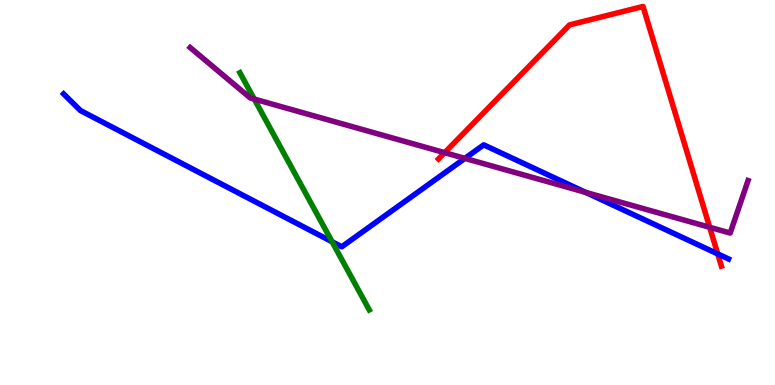[{'lines': ['blue', 'red'], 'intersections': [{'x': 9.26, 'y': 3.41}]}, {'lines': ['green', 'red'], 'intersections': []}, {'lines': ['purple', 'red'], 'intersections': [{'x': 5.74, 'y': 6.03}, {'x': 9.16, 'y': 4.1}]}, {'lines': ['blue', 'green'], 'intersections': [{'x': 4.29, 'y': 3.72}]}, {'lines': ['blue', 'purple'], 'intersections': [{'x': 6.0, 'y': 5.89}, {'x': 7.56, 'y': 5.0}]}, {'lines': ['green', 'purple'], 'intersections': [{'x': 3.28, 'y': 7.43}]}]